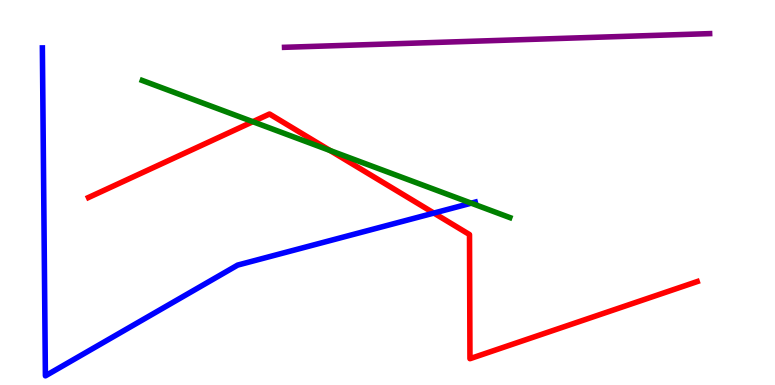[{'lines': ['blue', 'red'], 'intersections': [{'x': 5.6, 'y': 4.47}]}, {'lines': ['green', 'red'], 'intersections': [{'x': 3.26, 'y': 6.84}, {'x': 4.26, 'y': 6.09}]}, {'lines': ['purple', 'red'], 'intersections': []}, {'lines': ['blue', 'green'], 'intersections': [{'x': 6.08, 'y': 4.72}]}, {'lines': ['blue', 'purple'], 'intersections': []}, {'lines': ['green', 'purple'], 'intersections': []}]